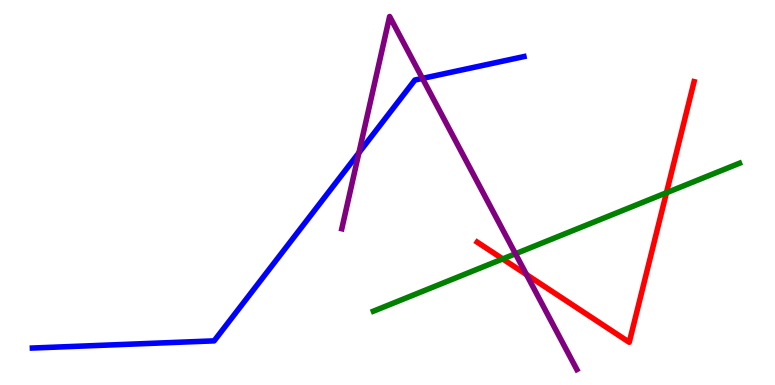[{'lines': ['blue', 'red'], 'intersections': []}, {'lines': ['green', 'red'], 'intersections': [{'x': 6.49, 'y': 3.27}, {'x': 8.6, 'y': 4.99}]}, {'lines': ['purple', 'red'], 'intersections': [{'x': 6.79, 'y': 2.87}]}, {'lines': ['blue', 'green'], 'intersections': []}, {'lines': ['blue', 'purple'], 'intersections': [{'x': 4.63, 'y': 6.03}, {'x': 5.45, 'y': 7.96}]}, {'lines': ['green', 'purple'], 'intersections': [{'x': 6.65, 'y': 3.41}]}]